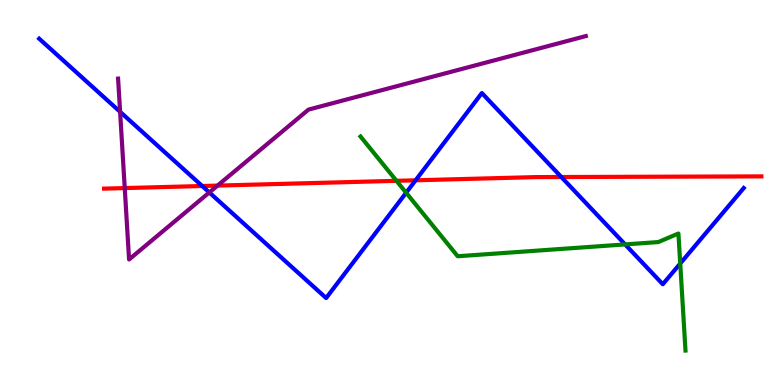[{'lines': ['blue', 'red'], 'intersections': [{'x': 2.61, 'y': 5.17}, {'x': 5.36, 'y': 5.32}, {'x': 7.24, 'y': 5.4}]}, {'lines': ['green', 'red'], 'intersections': [{'x': 5.12, 'y': 5.3}]}, {'lines': ['purple', 'red'], 'intersections': [{'x': 1.61, 'y': 5.11}, {'x': 2.81, 'y': 5.18}]}, {'lines': ['blue', 'green'], 'intersections': [{'x': 5.24, 'y': 4.99}, {'x': 8.07, 'y': 3.65}, {'x': 8.78, 'y': 3.16}]}, {'lines': ['blue', 'purple'], 'intersections': [{'x': 1.55, 'y': 7.1}, {'x': 2.7, 'y': 5.0}]}, {'lines': ['green', 'purple'], 'intersections': []}]